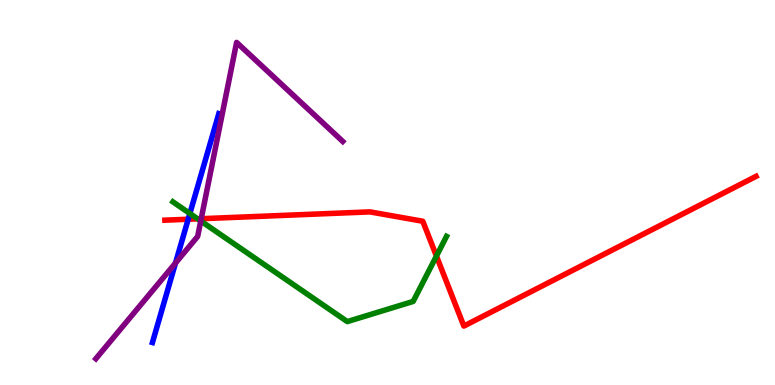[{'lines': ['blue', 'red'], 'intersections': [{'x': 2.43, 'y': 4.31}]}, {'lines': ['green', 'red'], 'intersections': [{'x': 2.55, 'y': 4.32}, {'x': 5.63, 'y': 3.35}]}, {'lines': ['purple', 'red'], 'intersections': [{'x': 2.6, 'y': 4.32}]}, {'lines': ['blue', 'green'], 'intersections': [{'x': 2.45, 'y': 4.45}]}, {'lines': ['blue', 'purple'], 'intersections': [{'x': 2.26, 'y': 3.17}]}, {'lines': ['green', 'purple'], 'intersections': [{'x': 2.59, 'y': 4.26}]}]